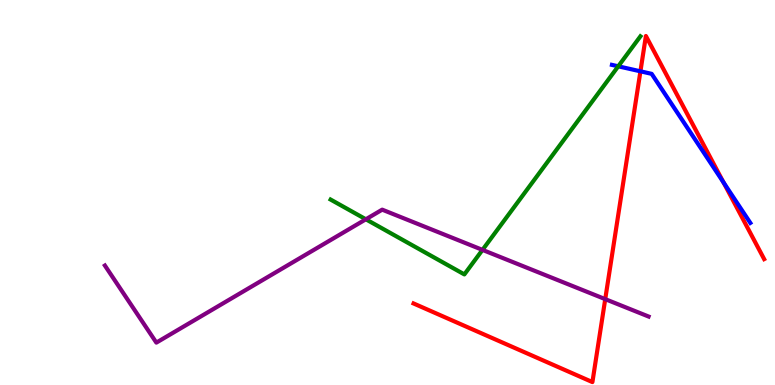[{'lines': ['blue', 'red'], 'intersections': [{'x': 8.26, 'y': 8.15}, {'x': 9.34, 'y': 5.26}]}, {'lines': ['green', 'red'], 'intersections': []}, {'lines': ['purple', 'red'], 'intersections': [{'x': 7.81, 'y': 2.23}]}, {'lines': ['blue', 'green'], 'intersections': [{'x': 7.98, 'y': 8.28}]}, {'lines': ['blue', 'purple'], 'intersections': []}, {'lines': ['green', 'purple'], 'intersections': [{'x': 4.72, 'y': 4.3}, {'x': 6.23, 'y': 3.51}]}]